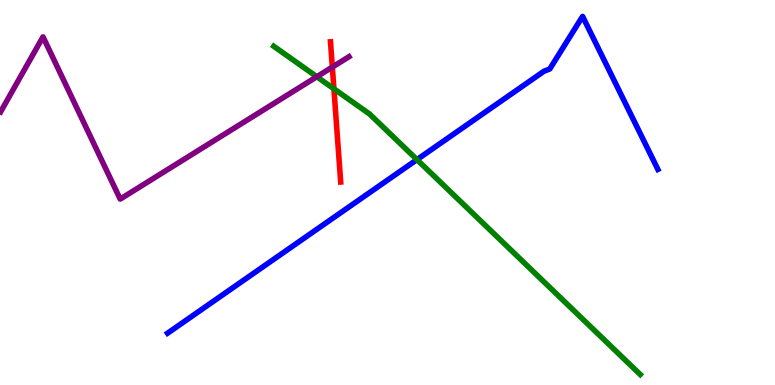[{'lines': ['blue', 'red'], 'intersections': []}, {'lines': ['green', 'red'], 'intersections': [{'x': 4.31, 'y': 7.69}]}, {'lines': ['purple', 'red'], 'intersections': [{'x': 4.29, 'y': 8.26}]}, {'lines': ['blue', 'green'], 'intersections': [{'x': 5.38, 'y': 5.85}]}, {'lines': ['blue', 'purple'], 'intersections': []}, {'lines': ['green', 'purple'], 'intersections': [{'x': 4.09, 'y': 8.01}]}]